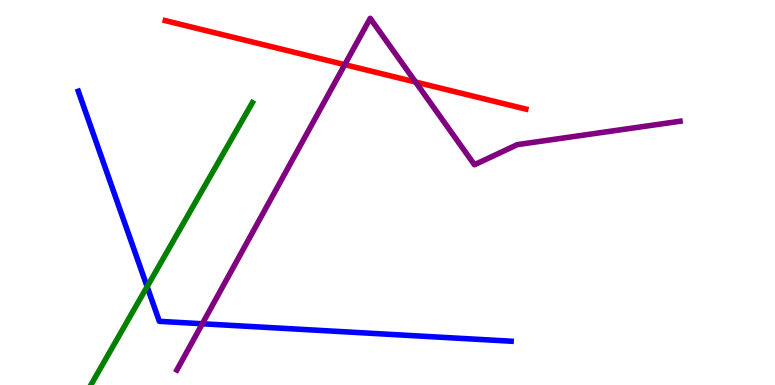[{'lines': ['blue', 'red'], 'intersections': []}, {'lines': ['green', 'red'], 'intersections': []}, {'lines': ['purple', 'red'], 'intersections': [{'x': 4.45, 'y': 8.32}, {'x': 5.36, 'y': 7.87}]}, {'lines': ['blue', 'green'], 'intersections': [{'x': 1.9, 'y': 2.55}]}, {'lines': ['blue', 'purple'], 'intersections': [{'x': 2.61, 'y': 1.59}]}, {'lines': ['green', 'purple'], 'intersections': []}]